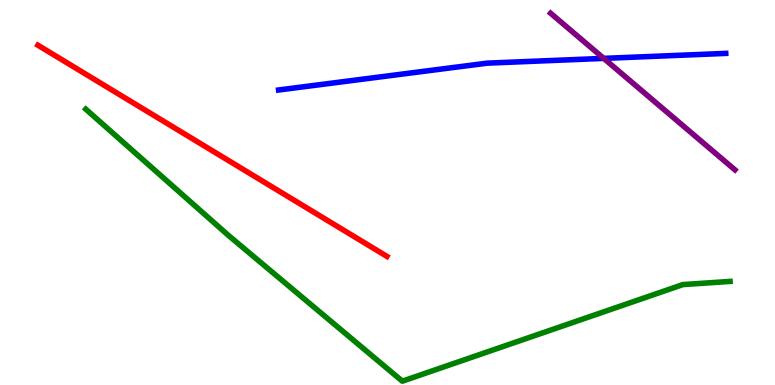[{'lines': ['blue', 'red'], 'intersections': []}, {'lines': ['green', 'red'], 'intersections': []}, {'lines': ['purple', 'red'], 'intersections': []}, {'lines': ['blue', 'green'], 'intersections': []}, {'lines': ['blue', 'purple'], 'intersections': [{'x': 7.79, 'y': 8.48}]}, {'lines': ['green', 'purple'], 'intersections': []}]